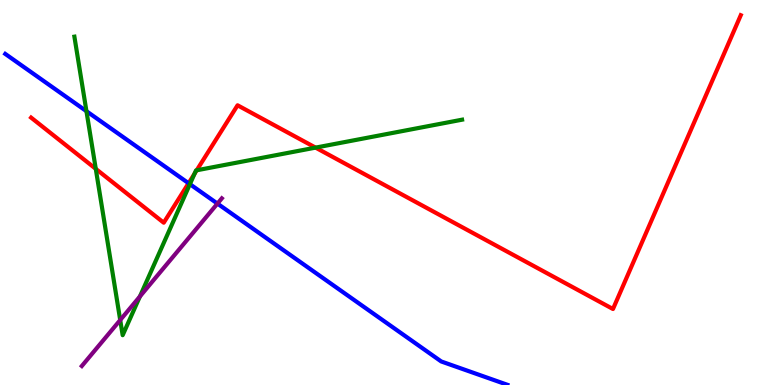[{'lines': ['blue', 'red'], 'intersections': [{'x': 2.43, 'y': 5.24}]}, {'lines': ['green', 'red'], 'intersections': [{'x': 1.24, 'y': 5.61}, {'x': 2.51, 'y': 5.49}, {'x': 2.54, 'y': 5.58}, {'x': 4.07, 'y': 6.17}]}, {'lines': ['purple', 'red'], 'intersections': []}, {'lines': ['blue', 'green'], 'intersections': [{'x': 1.12, 'y': 7.11}, {'x': 2.45, 'y': 5.22}]}, {'lines': ['blue', 'purple'], 'intersections': [{'x': 2.81, 'y': 4.71}]}, {'lines': ['green', 'purple'], 'intersections': [{'x': 1.55, 'y': 1.69}, {'x': 1.81, 'y': 2.3}]}]